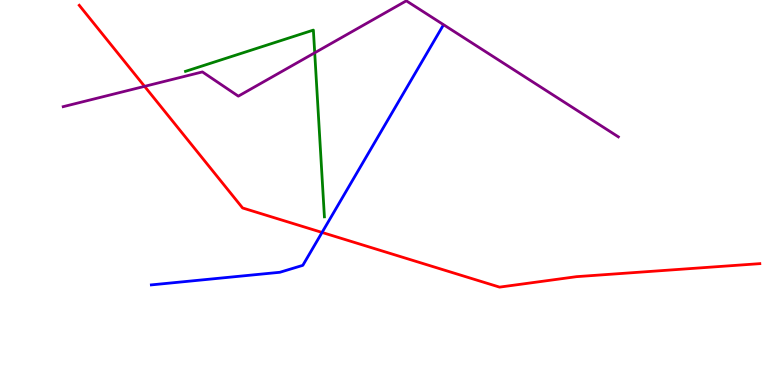[{'lines': ['blue', 'red'], 'intersections': [{'x': 4.16, 'y': 3.96}]}, {'lines': ['green', 'red'], 'intersections': []}, {'lines': ['purple', 'red'], 'intersections': [{'x': 1.87, 'y': 7.76}]}, {'lines': ['blue', 'green'], 'intersections': []}, {'lines': ['blue', 'purple'], 'intersections': []}, {'lines': ['green', 'purple'], 'intersections': [{'x': 4.06, 'y': 8.63}]}]